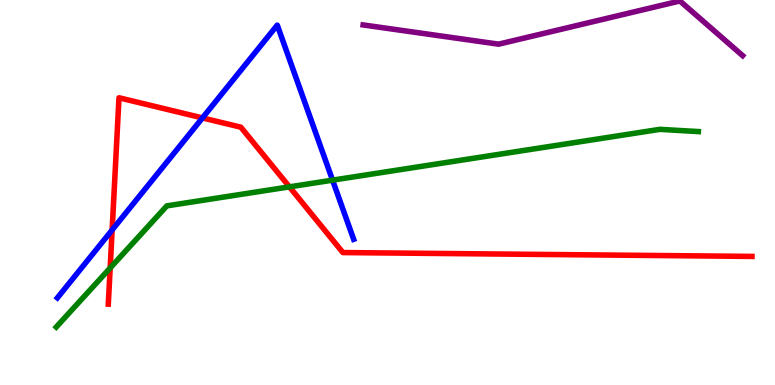[{'lines': ['blue', 'red'], 'intersections': [{'x': 1.45, 'y': 4.03}, {'x': 2.61, 'y': 6.94}]}, {'lines': ['green', 'red'], 'intersections': [{'x': 1.42, 'y': 3.04}, {'x': 3.73, 'y': 5.15}]}, {'lines': ['purple', 'red'], 'intersections': []}, {'lines': ['blue', 'green'], 'intersections': [{'x': 4.29, 'y': 5.32}]}, {'lines': ['blue', 'purple'], 'intersections': []}, {'lines': ['green', 'purple'], 'intersections': []}]